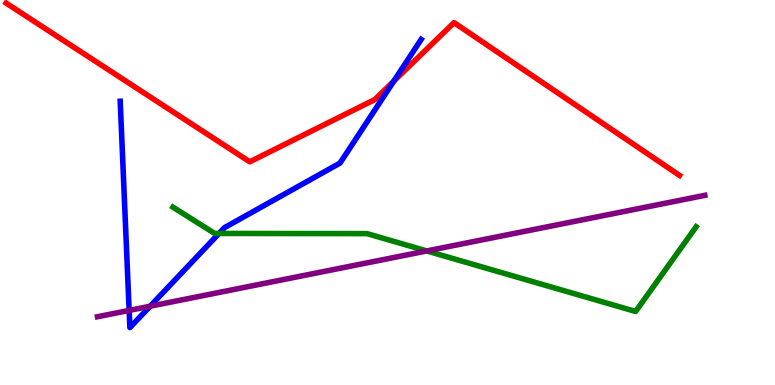[{'lines': ['blue', 'red'], 'intersections': [{'x': 5.08, 'y': 7.89}]}, {'lines': ['green', 'red'], 'intersections': []}, {'lines': ['purple', 'red'], 'intersections': []}, {'lines': ['blue', 'green'], 'intersections': [{'x': 2.83, 'y': 3.94}]}, {'lines': ['blue', 'purple'], 'intersections': [{'x': 1.67, 'y': 1.94}, {'x': 1.94, 'y': 2.05}]}, {'lines': ['green', 'purple'], 'intersections': [{'x': 5.51, 'y': 3.48}]}]